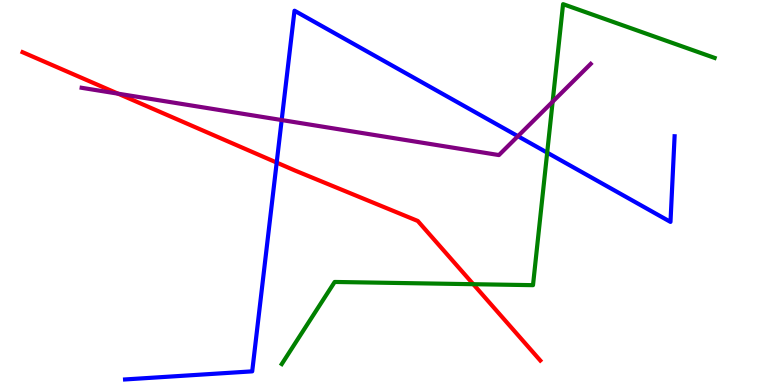[{'lines': ['blue', 'red'], 'intersections': [{'x': 3.57, 'y': 5.78}]}, {'lines': ['green', 'red'], 'intersections': [{'x': 6.11, 'y': 2.62}]}, {'lines': ['purple', 'red'], 'intersections': [{'x': 1.52, 'y': 7.57}]}, {'lines': ['blue', 'green'], 'intersections': [{'x': 7.06, 'y': 6.04}]}, {'lines': ['blue', 'purple'], 'intersections': [{'x': 3.63, 'y': 6.88}, {'x': 6.68, 'y': 6.46}]}, {'lines': ['green', 'purple'], 'intersections': [{'x': 7.13, 'y': 7.36}]}]